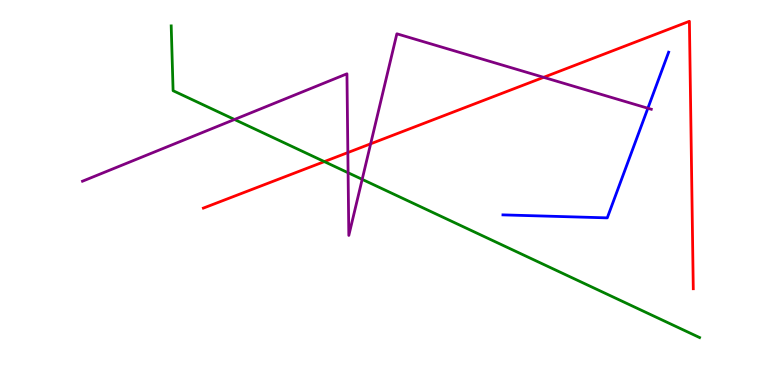[{'lines': ['blue', 'red'], 'intersections': []}, {'lines': ['green', 'red'], 'intersections': [{'x': 4.19, 'y': 5.8}]}, {'lines': ['purple', 'red'], 'intersections': [{'x': 4.49, 'y': 6.04}, {'x': 4.78, 'y': 6.26}, {'x': 7.01, 'y': 7.99}]}, {'lines': ['blue', 'green'], 'intersections': []}, {'lines': ['blue', 'purple'], 'intersections': [{'x': 8.36, 'y': 7.19}]}, {'lines': ['green', 'purple'], 'intersections': [{'x': 3.03, 'y': 6.9}, {'x': 4.49, 'y': 5.51}, {'x': 4.67, 'y': 5.34}]}]